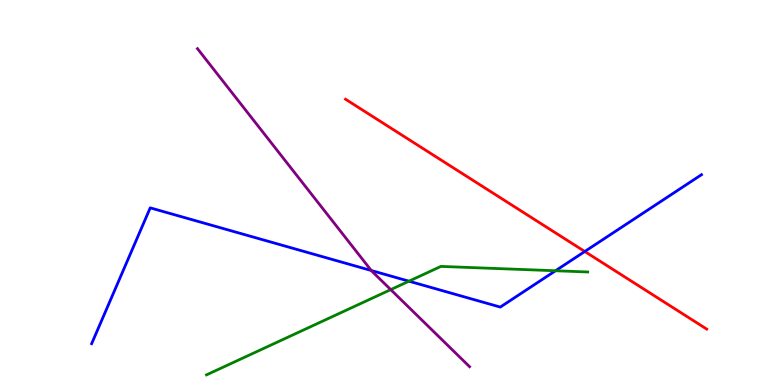[{'lines': ['blue', 'red'], 'intersections': [{'x': 7.55, 'y': 3.47}]}, {'lines': ['green', 'red'], 'intersections': []}, {'lines': ['purple', 'red'], 'intersections': []}, {'lines': ['blue', 'green'], 'intersections': [{'x': 5.28, 'y': 2.7}, {'x': 7.17, 'y': 2.97}]}, {'lines': ['blue', 'purple'], 'intersections': [{'x': 4.79, 'y': 2.97}]}, {'lines': ['green', 'purple'], 'intersections': [{'x': 5.04, 'y': 2.48}]}]